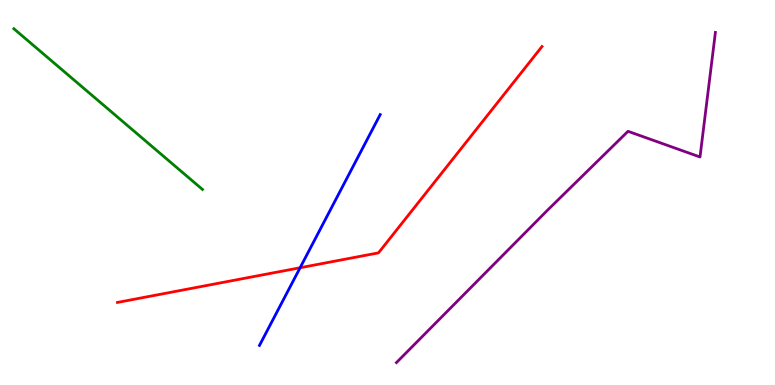[{'lines': ['blue', 'red'], 'intersections': [{'x': 3.87, 'y': 3.05}]}, {'lines': ['green', 'red'], 'intersections': []}, {'lines': ['purple', 'red'], 'intersections': []}, {'lines': ['blue', 'green'], 'intersections': []}, {'lines': ['blue', 'purple'], 'intersections': []}, {'lines': ['green', 'purple'], 'intersections': []}]